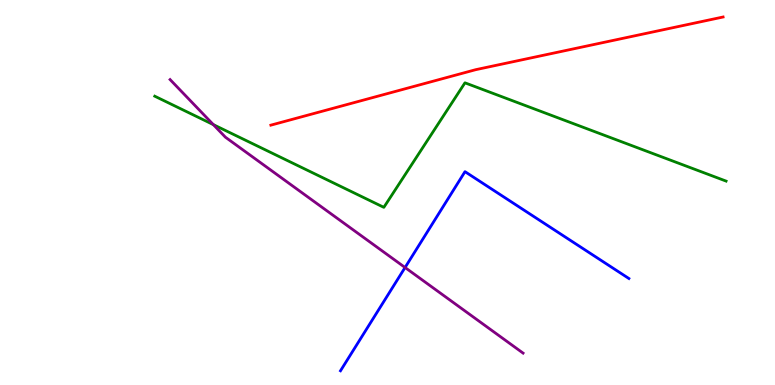[{'lines': ['blue', 'red'], 'intersections': []}, {'lines': ['green', 'red'], 'intersections': []}, {'lines': ['purple', 'red'], 'intersections': []}, {'lines': ['blue', 'green'], 'intersections': []}, {'lines': ['blue', 'purple'], 'intersections': [{'x': 5.23, 'y': 3.05}]}, {'lines': ['green', 'purple'], 'intersections': [{'x': 2.75, 'y': 6.76}]}]